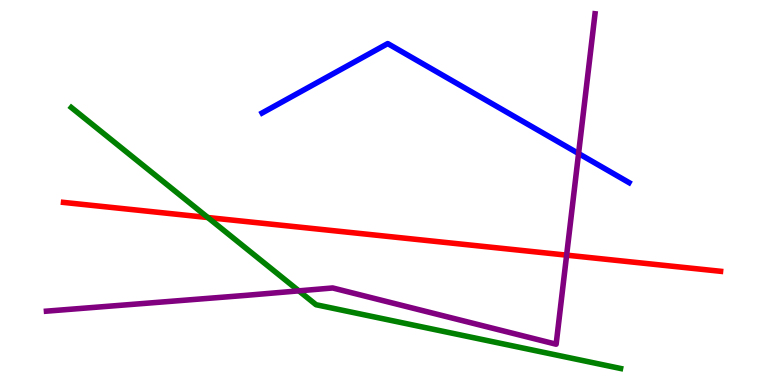[{'lines': ['blue', 'red'], 'intersections': []}, {'lines': ['green', 'red'], 'intersections': [{'x': 2.68, 'y': 4.35}]}, {'lines': ['purple', 'red'], 'intersections': [{'x': 7.31, 'y': 3.37}]}, {'lines': ['blue', 'green'], 'intersections': []}, {'lines': ['blue', 'purple'], 'intersections': [{'x': 7.47, 'y': 6.01}]}, {'lines': ['green', 'purple'], 'intersections': [{'x': 3.86, 'y': 2.45}]}]